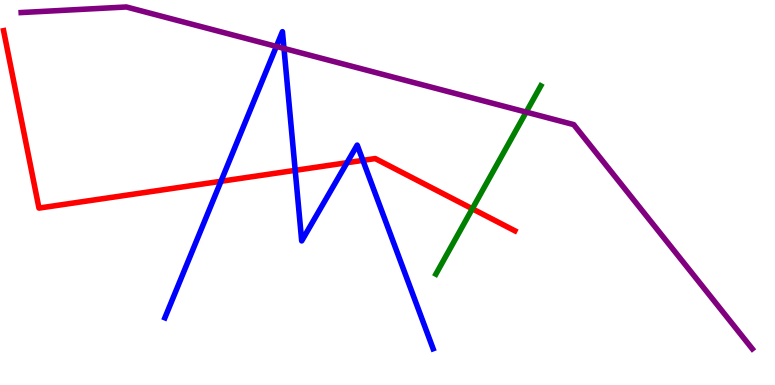[{'lines': ['blue', 'red'], 'intersections': [{'x': 2.85, 'y': 5.29}, {'x': 3.81, 'y': 5.58}, {'x': 4.48, 'y': 5.77}, {'x': 4.68, 'y': 5.83}]}, {'lines': ['green', 'red'], 'intersections': [{'x': 6.09, 'y': 4.58}]}, {'lines': ['purple', 'red'], 'intersections': []}, {'lines': ['blue', 'green'], 'intersections': []}, {'lines': ['blue', 'purple'], 'intersections': [{'x': 3.57, 'y': 8.79}, {'x': 3.66, 'y': 8.74}]}, {'lines': ['green', 'purple'], 'intersections': [{'x': 6.79, 'y': 7.09}]}]